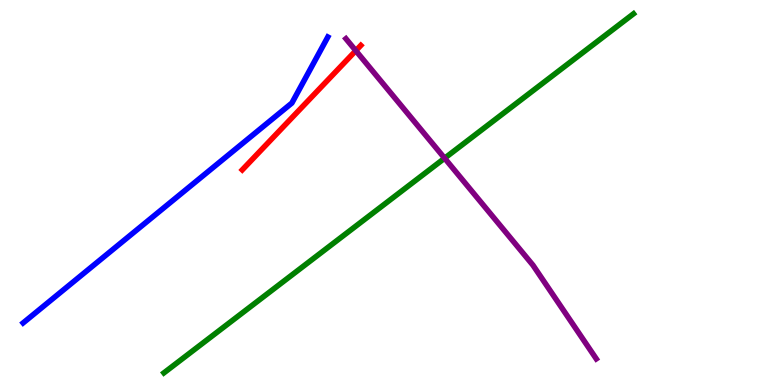[{'lines': ['blue', 'red'], 'intersections': []}, {'lines': ['green', 'red'], 'intersections': []}, {'lines': ['purple', 'red'], 'intersections': [{'x': 4.59, 'y': 8.68}]}, {'lines': ['blue', 'green'], 'intersections': []}, {'lines': ['blue', 'purple'], 'intersections': []}, {'lines': ['green', 'purple'], 'intersections': [{'x': 5.74, 'y': 5.89}]}]